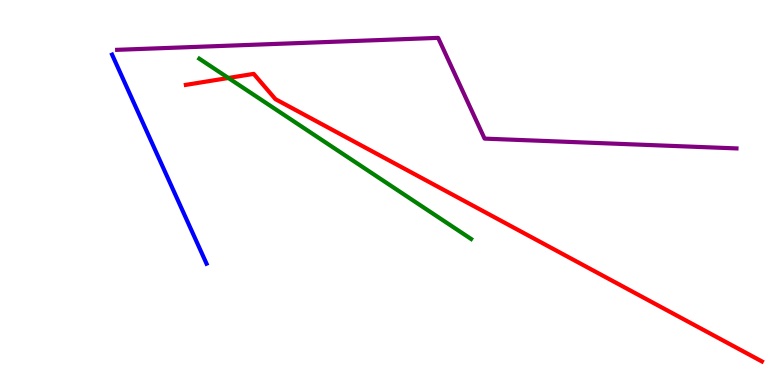[{'lines': ['blue', 'red'], 'intersections': []}, {'lines': ['green', 'red'], 'intersections': [{'x': 2.95, 'y': 7.97}]}, {'lines': ['purple', 'red'], 'intersections': []}, {'lines': ['blue', 'green'], 'intersections': []}, {'lines': ['blue', 'purple'], 'intersections': []}, {'lines': ['green', 'purple'], 'intersections': []}]